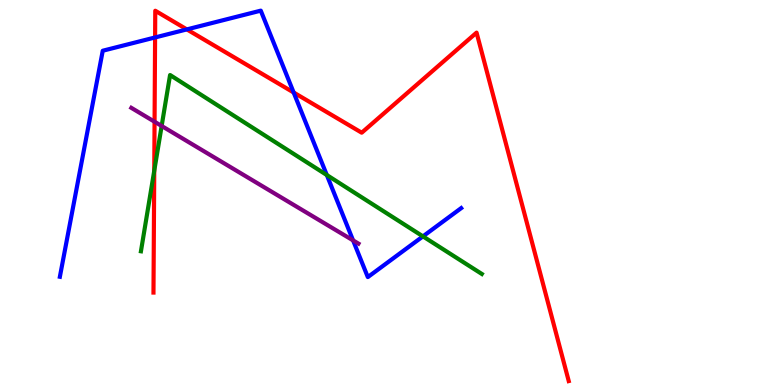[{'lines': ['blue', 'red'], 'intersections': [{'x': 2.0, 'y': 9.03}, {'x': 2.41, 'y': 9.24}, {'x': 3.79, 'y': 7.6}]}, {'lines': ['green', 'red'], 'intersections': [{'x': 1.99, 'y': 5.57}]}, {'lines': ['purple', 'red'], 'intersections': [{'x': 1.99, 'y': 6.84}]}, {'lines': ['blue', 'green'], 'intersections': [{'x': 4.22, 'y': 5.45}, {'x': 5.46, 'y': 3.86}]}, {'lines': ['blue', 'purple'], 'intersections': [{'x': 4.56, 'y': 3.76}]}, {'lines': ['green', 'purple'], 'intersections': [{'x': 2.09, 'y': 6.73}]}]